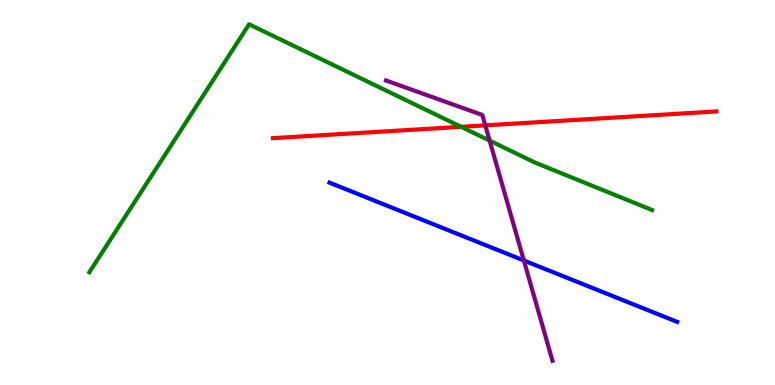[{'lines': ['blue', 'red'], 'intersections': []}, {'lines': ['green', 'red'], 'intersections': [{'x': 5.95, 'y': 6.71}]}, {'lines': ['purple', 'red'], 'intersections': [{'x': 6.26, 'y': 6.74}]}, {'lines': ['blue', 'green'], 'intersections': []}, {'lines': ['blue', 'purple'], 'intersections': [{'x': 6.76, 'y': 3.23}]}, {'lines': ['green', 'purple'], 'intersections': [{'x': 6.32, 'y': 6.35}]}]